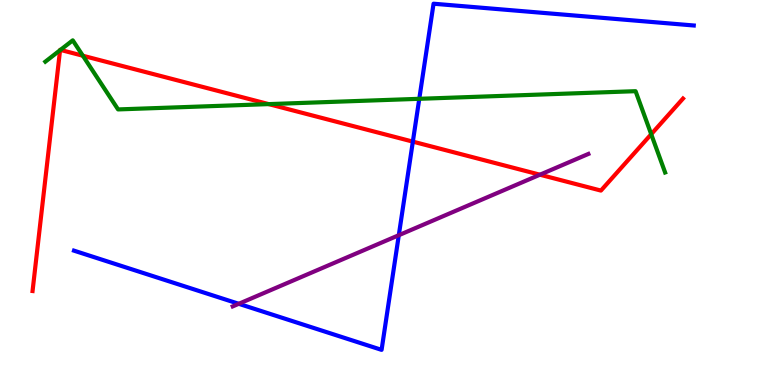[{'lines': ['blue', 'red'], 'intersections': [{'x': 5.33, 'y': 6.32}]}, {'lines': ['green', 'red'], 'intersections': [{'x': 0.775, 'y': 8.7}, {'x': 0.78, 'y': 8.7}, {'x': 1.07, 'y': 8.55}, {'x': 3.47, 'y': 7.3}, {'x': 8.4, 'y': 6.51}]}, {'lines': ['purple', 'red'], 'intersections': [{'x': 6.97, 'y': 5.46}]}, {'lines': ['blue', 'green'], 'intersections': [{'x': 5.41, 'y': 7.43}]}, {'lines': ['blue', 'purple'], 'intersections': [{'x': 3.08, 'y': 2.11}, {'x': 5.15, 'y': 3.89}]}, {'lines': ['green', 'purple'], 'intersections': []}]